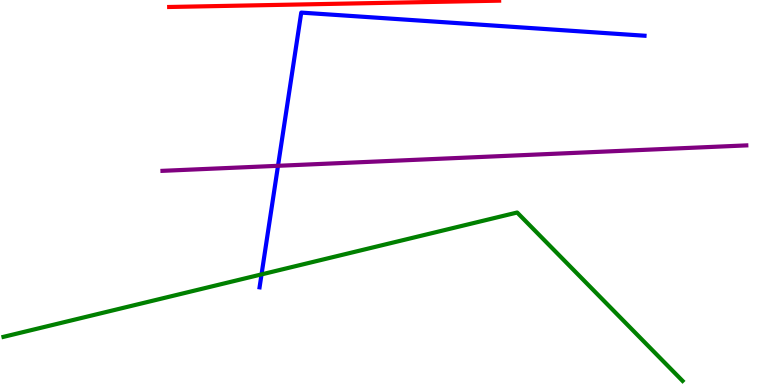[{'lines': ['blue', 'red'], 'intersections': []}, {'lines': ['green', 'red'], 'intersections': []}, {'lines': ['purple', 'red'], 'intersections': []}, {'lines': ['blue', 'green'], 'intersections': [{'x': 3.37, 'y': 2.87}]}, {'lines': ['blue', 'purple'], 'intersections': [{'x': 3.59, 'y': 5.69}]}, {'lines': ['green', 'purple'], 'intersections': []}]